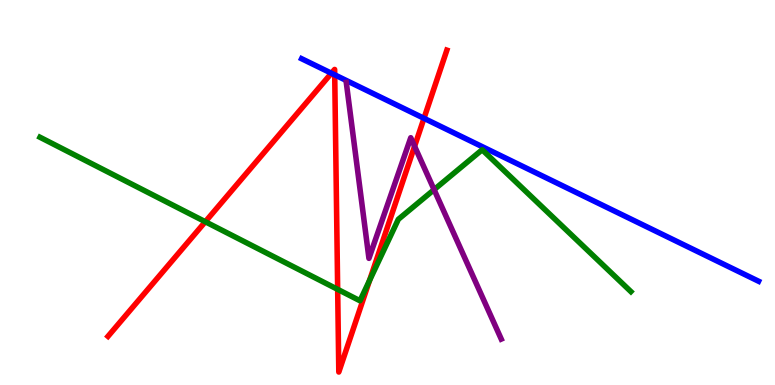[{'lines': ['blue', 'red'], 'intersections': [{'x': 4.28, 'y': 8.1}, {'x': 4.32, 'y': 8.06}, {'x': 5.47, 'y': 6.93}]}, {'lines': ['green', 'red'], 'intersections': [{'x': 2.65, 'y': 4.24}, {'x': 4.36, 'y': 2.48}, {'x': 4.77, 'y': 2.72}]}, {'lines': ['purple', 'red'], 'intersections': [{'x': 5.35, 'y': 6.2}]}, {'lines': ['blue', 'green'], 'intersections': []}, {'lines': ['blue', 'purple'], 'intersections': []}, {'lines': ['green', 'purple'], 'intersections': [{'x': 5.6, 'y': 5.07}]}]